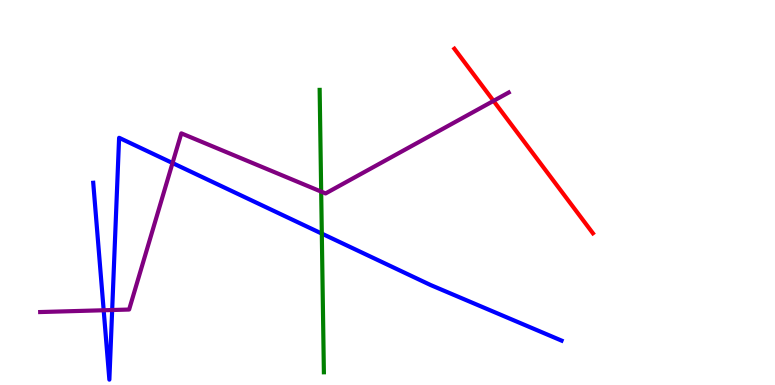[{'lines': ['blue', 'red'], 'intersections': []}, {'lines': ['green', 'red'], 'intersections': []}, {'lines': ['purple', 'red'], 'intersections': [{'x': 6.37, 'y': 7.38}]}, {'lines': ['blue', 'green'], 'intersections': [{'x': 4.15, 'y': 3.93}]}, {'lines': ['blue', 'purple'], 'intersections': [{'x': 1.34, 'y': 1.94}, {'x': 1.45, 'y': 1.95}, {'x': 2.23, 'y': 5.77}]}, {'lines': ['green', 'purple'], 'intersections': [{'x': 4.14, 'y': 5.02}]}]